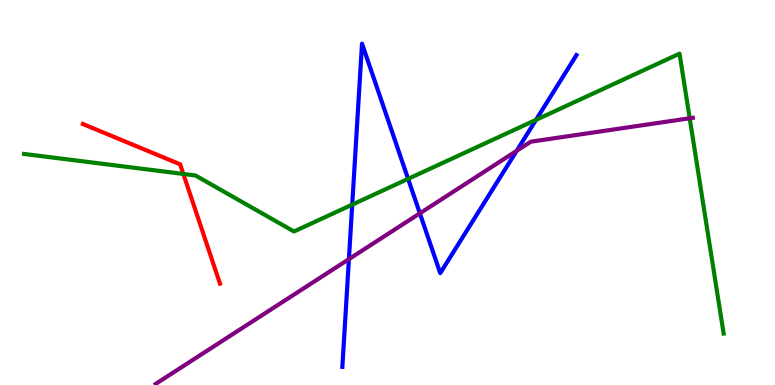[{'lines': ['blue', 'red'], 'intersections': []}, {'lines': ['green', 'red'], 'intersections': [{'x': 2.37, 'y': 5.48}]}, {'lines': ['purple', 'red'], 'intersections': []}, {'lines': ['blue', 'green'], 'intersections': [{'x': 4.54, 'y': 4.68}, {'x': 5.27, 'y': 5.35}, {'x': 6.92, 'y': 6.89}]}, {'lines': ['blue', 'purple'], 'intersections': [{'x': 4.5, 'y': 3.27}, {'x': 5.42, 'y': 4.46}, {'x': 6.67, 'y': 6.08}]}, {'lines': ['green', 'purple'], 'intersections': [{'x': 8.9, 'y': 6.93}]}]